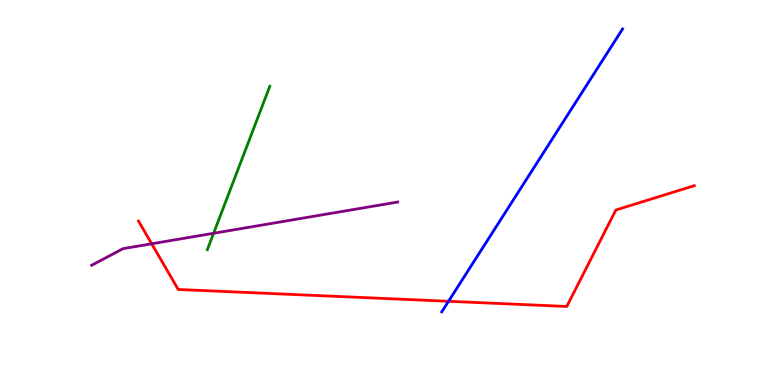[{'lines': ['blue', 'red'], 'intersections': [{'x': 5.79, 'y': 2.17}]}, {'lines': ['green', 'red'], 'intersections': []}, {'lines': ['purple', 'red'], 'intersections': [{'x': 1.96, 'y': 3.67}]}, {'lines': ['blue', 'green'], 'intersections': []}, {'lines': ['blue', 'purple'], 'intersections': []}, {'lines': ['green', 'purple'], 'intersections': [{'x': 2.76, 'y': 3.94}]}]